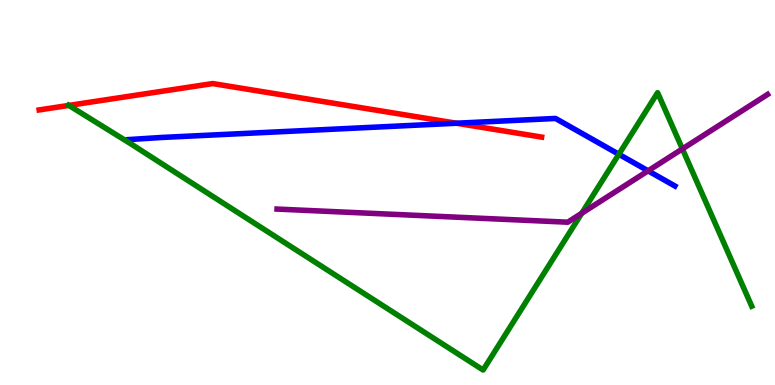[{'lines': ['blue', 'red'], 'intersections': [{'x': 5.89, 'y': 6.8}]}, {'lines': ['green', 'red'], 'intersections': [{'x': 0.889, 'y': 7.26}]}, {'lines': ['purple', 'red'], 'intersections': []}, {'lines': ['blue', 'green'], 'intersections': [{'x': 7.99, 'y': 5.99}]}, {'lines': ['blue', 'purple'], 'intersections': [{'x': 8.36, 'y': 5.56}]}, {'lines': ['green', 'purple'], 'intersections': [{'x': 7.51, 'y': 4.46}, {'x': 8.81, 'y': 6.13}]}]